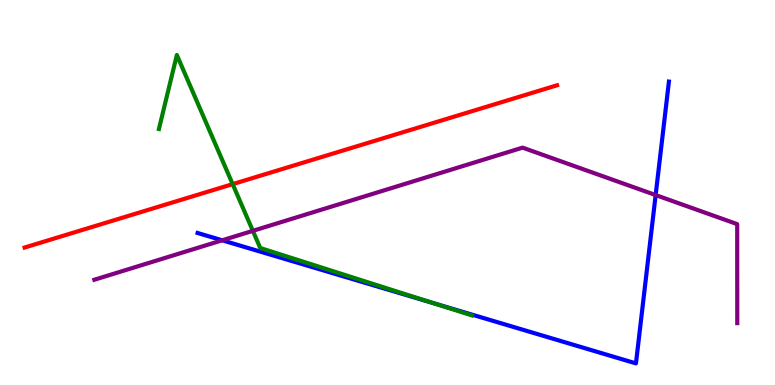[{'lines': ['blue', 'red'], 'intersections': []}, {'lines': ['green', 'red'], 'intersections': [{'x': 3.0, 'y': 5.22}]}, {'lines': ['purple', 'red'], 'intersections': []}, {'lines': ['blue', 'green'], 'intersections': [{'x': 5.58, 'y': 2.13}]}, {'lines': ['blue', 'purple'], 'intersections': [{'x': 2.87, 'y': 3.76}, {'x': 8.46, 'y': 4.93}]}, {'lines': ['green', 'purple'], 'intersections': [{'x': 3.26, 'y': 4.0}]}]